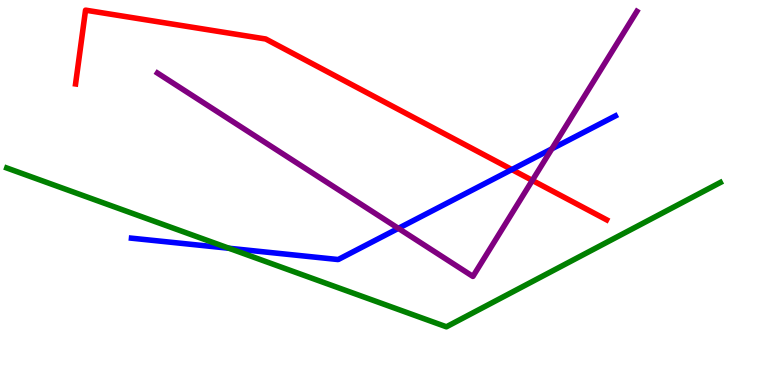[{'lines': ['blue', 'red'], 'intersections': [{'x': 6.6, 'y': 5.6}]}, {'lines': ['green', 'red'], 'intersections': []}, {'lines': ['purple', 'red'], 'intersections': [{'x': 6.87, 'y': 5.31}]}, {'lines': ['blue', 'green'], 'intersections': [{'x': 2.95, 'y': 3.55}]}, {'lines': ['blue', 'purple'], 'intersections': [{'x': 5.14, 'y': 4.07}, {'x': 7.12, 'y': 6.13}]}, {'lines': ['green', 'purple'], 'intersections': []}]